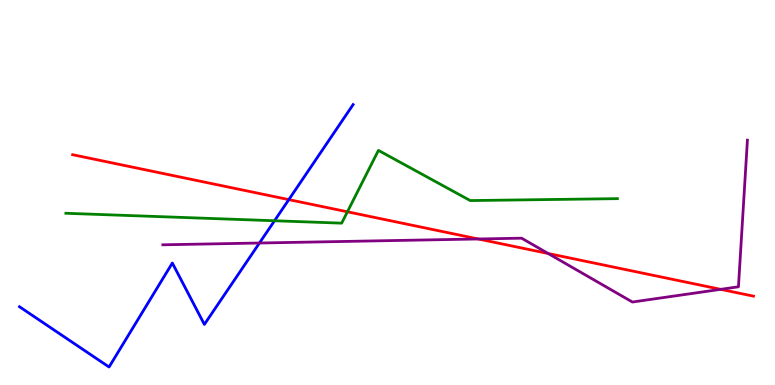[{'lines': ['blue', 'red'], 'intersections': [{'x': 3.73, 'y': 4.82}]}, {'lines': ['green', 'red'], 'intersections': [{'x': 4.48, 'y': 4.5}]}, {'lines': ['purple', 'red'], 'intersections': [{'x': 6.17, 'y': 3.79}, {'x': 7.07, 'y': 3.42}, {'x': 9.3, 'y': 2.48}]}, {'lines': ['blue', 'green'], 'intersections': [{'x': 3.54, 'y': 4.27}]}, {'lines': ['blue', 'purple'], 'intersections': [{'x': 3.35, 'y': 3.69}]}, {'lines': ['green', 'purple'], 'intersections': []}]